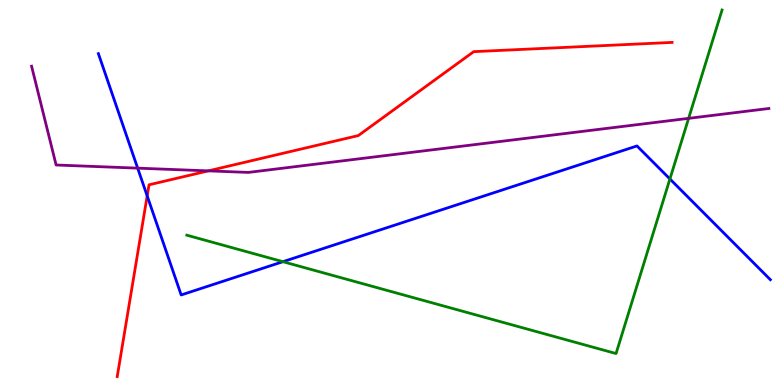[{'lines': ['blue', 'red'], 'intersections': [{'x': 1.9, 'y': 4.91}]}, {'lines': ['green', 'red'], 'intersections': []}, {'lines': ['purple', 'red'], 'intersections': [{'x': 2.69, 'y': 5.56}]}, {'lines': ['blue', 'green'], 'intersections': [{'x': 3.65, 'y': 3.2}, {'x': 8.64, 'y': 5.35}]}, {'lines': ['blue', 'purple'], 'intersections': [{'x': 1.78, 'y': 5.63}]}, {'lines': ['green', 'purple'], 'intersections': [{'x': 8.89, 'y': 6.93}]}]